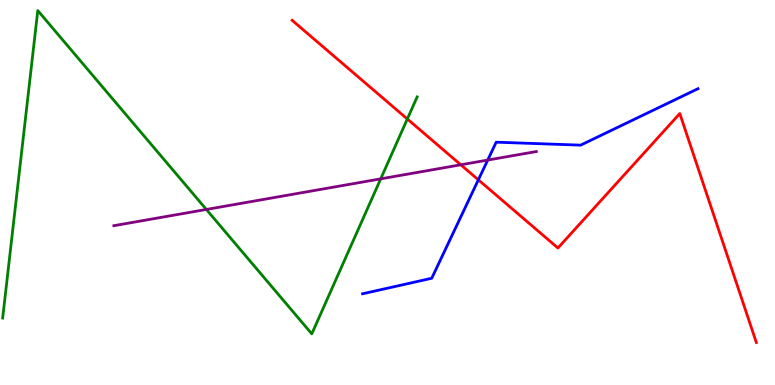[{'lines': ['blue', 'red'], 'intersections': [{'x': 6.17, 'y': 5.33}]}, {'lines': ['green', 'red'], 'intersections': [{'x': 5.26, 'y': 6.91}]}, {'lines': ['purple', 'red'], 'intersections': [{'x': 5.95, 'y': 5.72}]}, {'lines': ['blue', 'green'], 'intersections': []}, {'lines': ['blue', 'purple'], 'intersections': [{'x': 6.29, 'y': 5.84}]}, {'lines': ['green', 'purple'], 'intersections': [{'x': 2.66, 'y': 4.56}, {'x': 4.91, 'y': 5.35}]}]